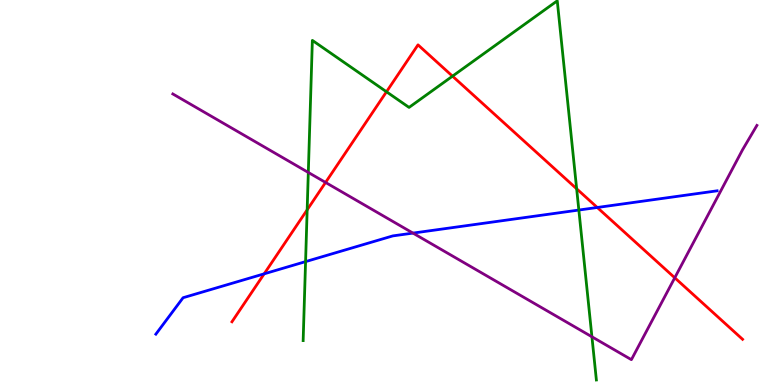[{'lines': ['blue', 'red'], 'intersections': [{'x': 3.41, 'y': 2.89}, {'x': 7.71, 'y': 4.61}]}, {'lines': ['green', 'red'], 'intersections': [{'x': 3.96, 'y': 4.55}, {'x': 4.99, 'y': 7.62}, {'x': 5.84, 'y': 8.02}, {'x': 7.44, 'y': 5.1}]}, {'lines': ['purple', 'red'], 'intersections': [{'x': 4.2, 'y': 5.26}, {'x': 8.71, 'y': 2.78}]}, {'lines': ['blue', 'green'], 'intersections': [{'x': 3.94, 'y': 3.2}, {'x': 7.47, 'y': 4.54}]}, {'lines': ['blue', 'purple'], 'intersections': [{'x': 5.33, 'y': 3.95}]}, {'lines': ['green', 'purple'], 'intersections': [{'x': 3.98, 'y': 5.52}, {'x': 7.64, 'y': 1.25}]}]